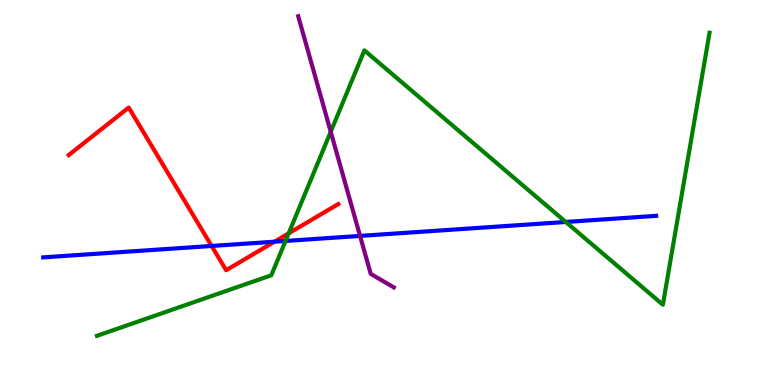[{'lines': ['blue', 'red'], 'intersections': [{'x': 2.73, 'y': 3.61}, {'x': 3.54, 'y': 3.72}]}, {'lines': ['green', 'red'], 'intersections': [{'x': 3.72, 'y': 3.94}]}, {'lines': ['purple', 'red'], 'intersections': []}, {'lines': ['blue', 'green'], 'intersections': [{'x': 3.68, 'y': 3.74}, {'x': 7.3, 'y': 4.23}]}, {'lines': ['blue', 'purple'], 'intersections': [{'x': 4.65, 'y': 3.87}]}, {'lines': ['green', 'purple'], 'intersections': [{'x': 4.27, 'y': 6.58}]}]